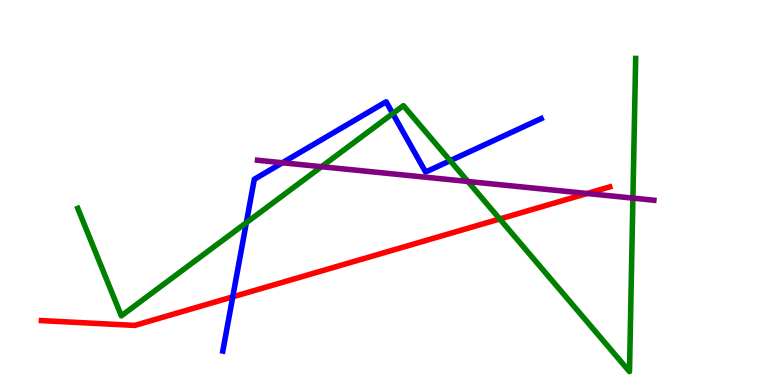[{'lines': ['blue', 'red'], 'intersections': [{'x': 3.0, 'y': 2.29}]}, {'lines': ['green', 'red'], 'intersections': [{'x': 6.45, 'y': 4.31}]}, {'lines': ['purple', 'red'], 'intersections': [{'x': 7.58, 'y': 4.97}]}, {'lines': ['blue', 'green'], 'intersections': [{'x': 3.18, 'y': 4.22}, {'x': 5.07, 'y': 7.05}, {'x': 5.81, 'y': 5.83}]}, {'lines': ['blue', 'purple'], 'intersections': [{'x': 3.64, 'y': 5.77}]}, {'lines': ['green', 'purple'], 'intersections': [{'x': 4.15, 'y': 5.67}, {'x': 6.04, 'y': 5.29}, {'x': 8.17, 'y': 4.85}]}]